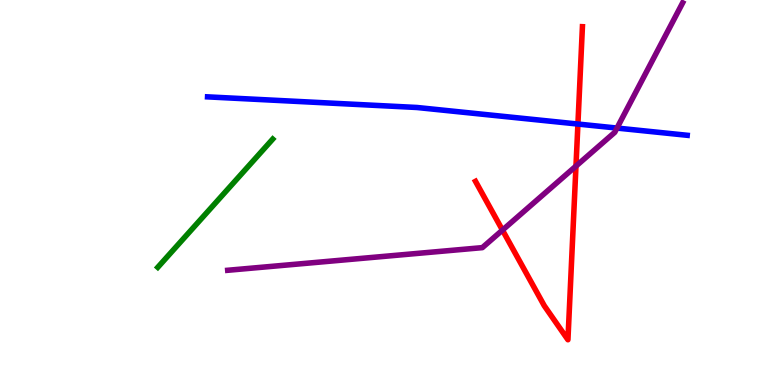[{'lines': ['blue', 'red'], 'intersections': [{'x': 7.46, 'y': 6.78}]}, {'lines': ['green', 'red'], 'intersections': []}, {'lines': ['purple', 'red'], 'intersections': [{'x': 6.48, 'y': 4.02}, {'x': 7.43, 'y': 5.69}]}, {'lines': ['blue', 'green'], 'intersections': []}, {'lines': ['blue', 'purple'], 'intersections': [{'x': 7.96, 'y': 6.67}]}, {'lines': ['green', 'purple'], 'intersections': []}]